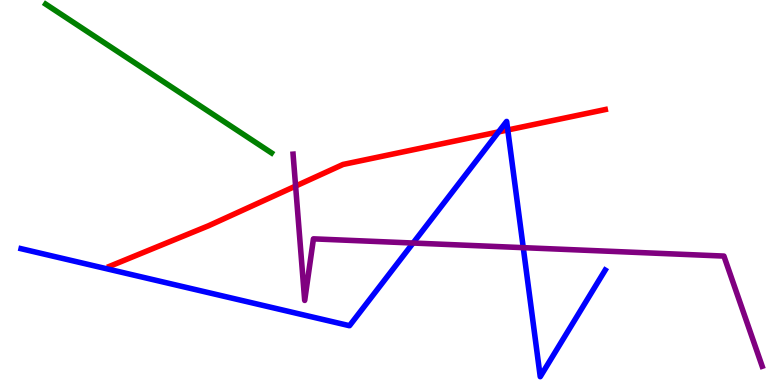[{'lines': ['blue', 'red'], 'intersections': [{'x': 6.43, 'y': 6.57}, {'x': 6.55, 'y': 6.62}]}, {'lines': ['green', 'red'], 'intersections': []}, {'lines': ['purple', 'red'], 'intersections': [{'x': 3.81, 'y': 5.17}]}, {'lines': ['blue', 'green'], 'intersections': []}, {'lines': ['blue', 'purple'], 'intersections': [{'x': 5.33, 'y': 3.69}, {'x': 6.75, 'y': 3.57}]}, {'lines': ['green', 'purple'], 'intersections': []}]